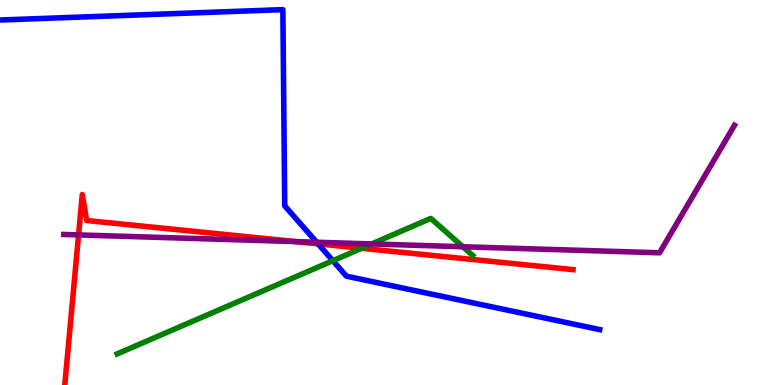[{'lines': ['blue', 'red'], 'intersections': [{'x': 4.1, 'y': 3.67}]}, {'lines': ['green', 'red'], 'intersections': [{'x': 4.67, 'y': 3.55}]}, {'lines': ['purple', 'red'], 'intersections': [{'x': 1.01, 'y': 3.9}, {'x': 3.81, 'y': 3.72}]}, {'lines': ['blue', 'green'], 'intersections': [{'x': 4.29, 'y': 3.23}]}, {'lines': ['blue', 'purple'], 'intersections': [{'x': 4.09, 'y': 3.71}]}, {'lines': ['green', 'purple'], 'intersections': [{'x': 4.8, 'y': 3.66}, {'x': 5.97, 'y': 3.59}]}]